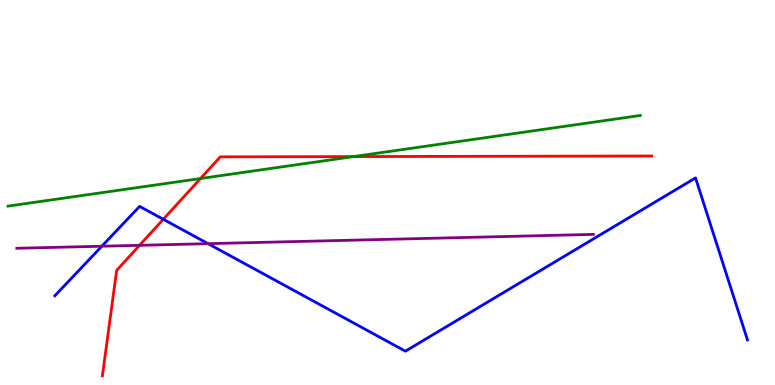[{'lines': ['blue', 'red'], 'intersections': [{'x': 2.11, 'y': 4.3}]}, {'lines': ['green', 'red'], 'intersections': [{'x': 2.59, 'y': 5.36}, {'x': 4.56, 'y': 5.93}]}, {'lines': ['purple', 'red'], 'intersections': [{'x': 1.8, 'y': 3.63}]}, {'lines': ['blue', 'green'], 'intersections': []}, {'lines': ['blue', 'purple'], 'intersections': [{'x': 1.31, 'y': 3.6}, {'x': 2.68, 'y': 3.67}]}, {'lines': ['green', 'purple'], 'intersections': []}]